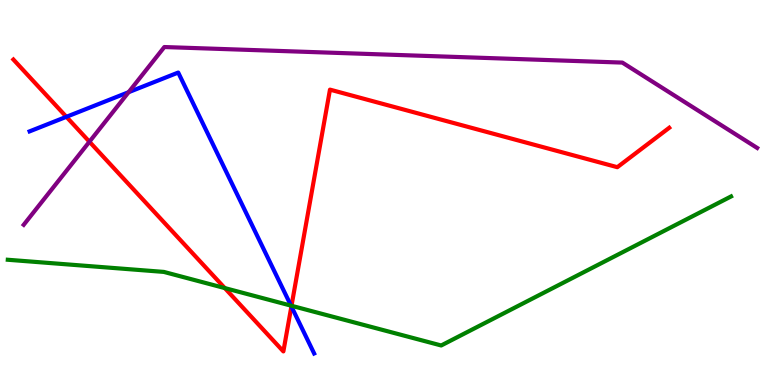[{'lines': ['blue', 'red'], 'intersections': [{'x': 0.857, 'y': 6.97}, {'x': 3.76, 'y': 2.04}]}, {'lines': ['green', 'red'], 'intersections': [{'x': 2.9, 'y': 2.52}, {'x': 3.76, 'y': 2.06}]}, {'lines': ['purple', 'red'], 'intersections': [{'x': 1.15, 'y': 6.32}]}, {'lines': ['blue', 'green'], 'intersections': [{'x': 3.75, 'y': 2.06}]}, {'lines': ['blue', 'purple'], 'intersections': [{'x': 1.66, 'y': 7.61}]}, {'lines': ['green', 'purple'], 'intersections': []}]